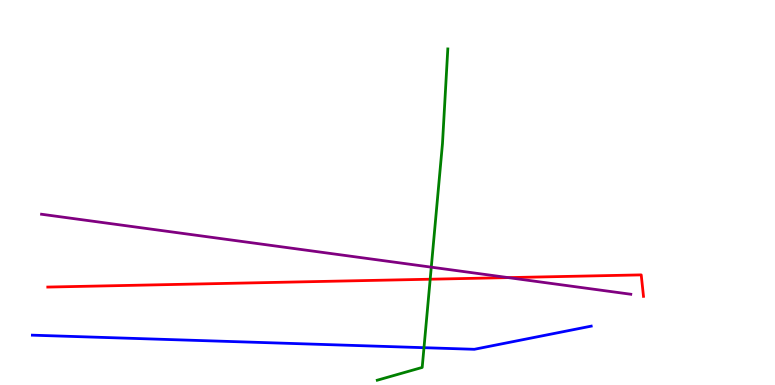[{'lines': ['blue', 'red'], 'intersections': []}, {'lines': ['green', 'red'], 'intersections': [{'x': 5.55, 'y': 2.75}]}, {'lines': ['purple', 'red'], 'intersections': [{'x': 6.56, 'y': 2.79}]}, {'lines': ['blue', 'green'], 'intersections': [{'x': 5.47, 'y': 0.969}]}, {'lines': ['blue', 'purple'], 'intersections': []}, {'lines': ['green', 'purple'], 'intersections': [{'x': 5.56, 'y': 3.06}]}]